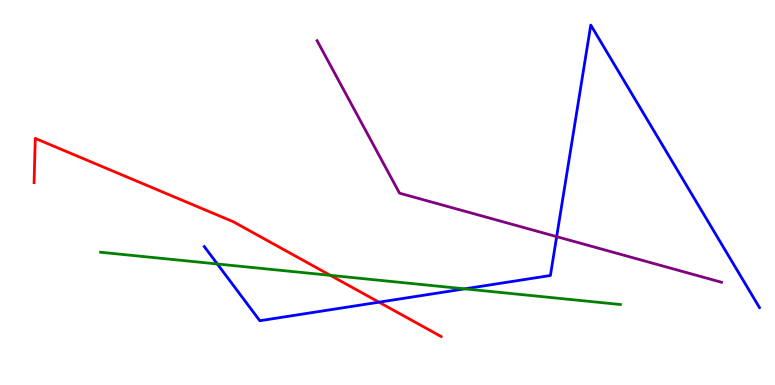[{'lines': ['blue', 'red'], 'intersections': [{'x': 4.89, 'y': 2.15}]}, {'lines': ['green', 'red'], 'intersections': [{'x': 4.26, 'y': 2.85}]}, {'lines': ['purple', 'red'], 'intersections': []}, {'lines': ['blue', 'green'], 'intersections': [{'x': 2.8, 'y': 3.14}, {'x': 6.0, 'y': 2.5}]}, {'lines': ['blue', 'purple'], 'intersections': [{'x': 7.18, 'y': 3.85}]}, {'lines': ['green', 'purple'], 'intersections': []}]